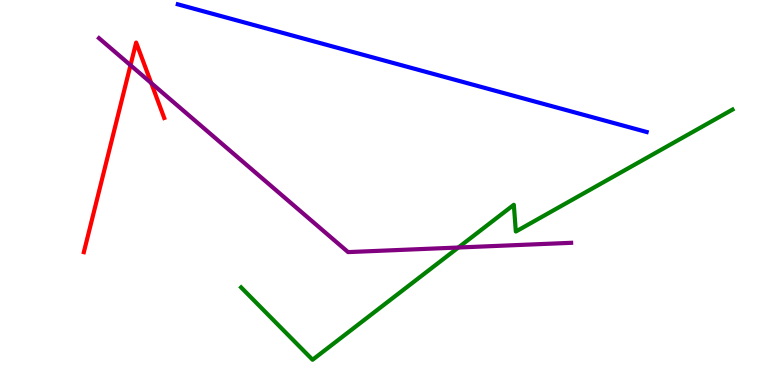[{'lines': ['blue', 'red'], 'intersections': []}, {'lines': ['green', 'red'], 'intersections': []}, {'lines': ['purple', 'red'], 'intersections': [{'x': 1.68, 'y': 8.31}, {'x': 1.95, 'y': 7.84}]}, {'lines': ['blue', 'green'], 'intersections': []}, {'lines': ['blue', 'purple'], 'intersections': []}, {'lines': ['green', 'purple'], 'intersections': [{'x': 5.91, 'y': 3.57}]}]